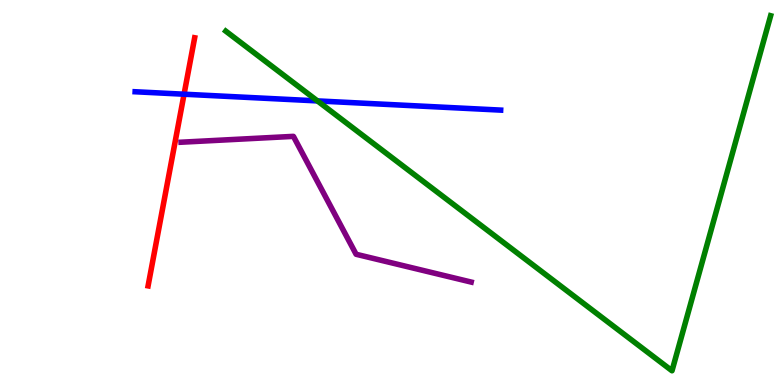[{'lines': ['blue', 'red'], 'intersections': [{'x': 2.38, 'y': 7.55}]}, {'lines': ['green', 'red'], 'intersections': []}, {'lines': ['purple', 'red'], 'intersections': []}, {'lines': ['blue', 'green'], 'intersections': [{'x': 4.1, 'y': 7.38}]}, {'lines': ['blue', 'purple'], 'intersections': []}, {'lines': ['green', 'purple'], 'intersections': []}]